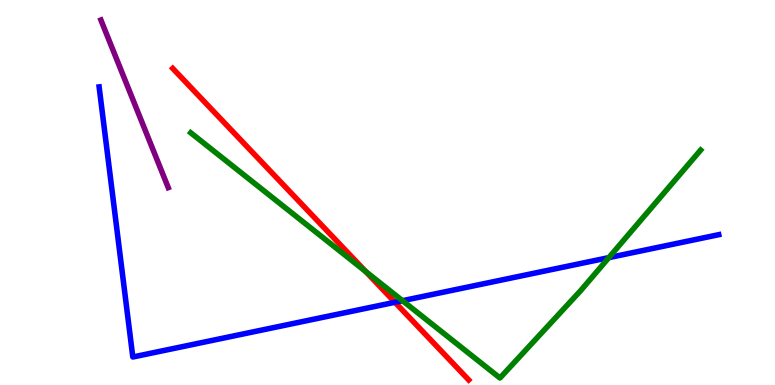[{'lines': ['blue', 'red'], 'intersections': [{'x': 5.1, 'y': 2.15}]}, {'lines': ['green', 'red'], 'intersections': [{'x': 4.72, 'y': 2.95}]}, {'lines': ['purple', 'red'], 'intersections': []}, {'lines': ['blue', 'green'], 'intersections': [{'x': 5.19, 'y': 2.19}, {'x': 7.86, 'y': 3.31}]}, {'lines': ['blue', 'purple'], 'intersections': []}, {'lines': ['green', 'purple'], 'intersections': []}]